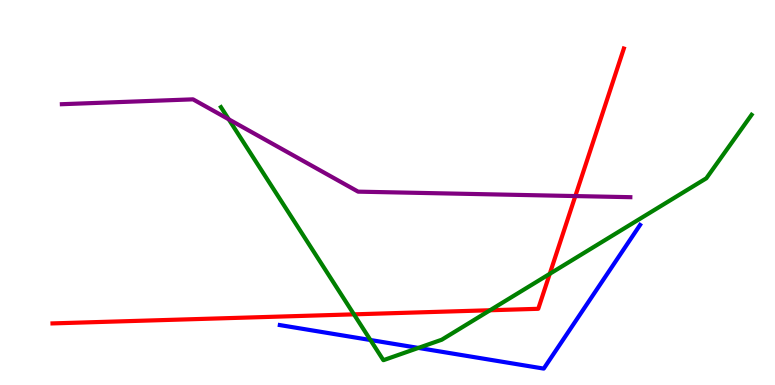[{'lines': ['blue', 'red'], 'intersections': []}, {'lines': ['green', 'red'], 'intersections': [{'x': 4.57, 'y': 1.84}, {'x': 6.32, 'y': 1.94}, {'x': 7.09, 'y': 2.89}]}, {'lines': ['purple', 'red'], 'intersections': [{'x': 7.42, 'y': 4.91}]}, {'lines': ['blue', 'green'], 'intersections': [{'x': 4.78, 'y': 1.17}, {'x': 5.4, 'y': 0.963}]}, {'lines': ['blue', 'purple'], 'intersections': []}, {'lines': ['green', 'purple'], 'intersections': [{'x': 2.95, 'y': 6.9}]}]